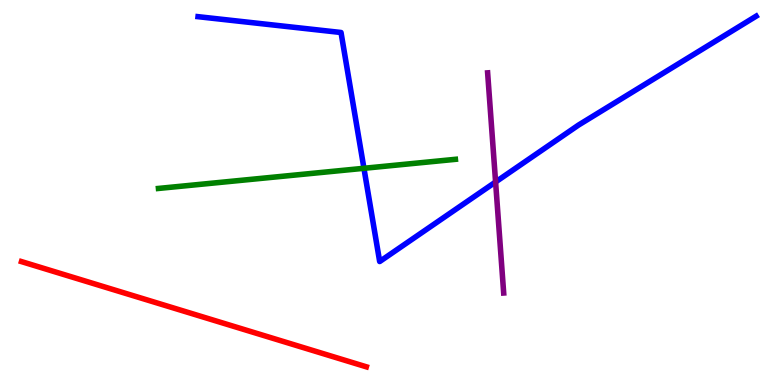[{'lines': ['blue', 'red'], 'intersections': []}, {'lines': ['green', 'red'], 'intersections': []}, {'lines': ['purple', 'red'], 'intersections': []}, {'lines': ['blue', 'green'], 'intersections': [{'x': 4.7, 'y': 5.63}]}, {'lines': ['blue', 'purple'], 'intersections': [{'x': 6.39, 'y': 5.27}]}, {'lines': ['green', 'purple'], 'intersections': []}]